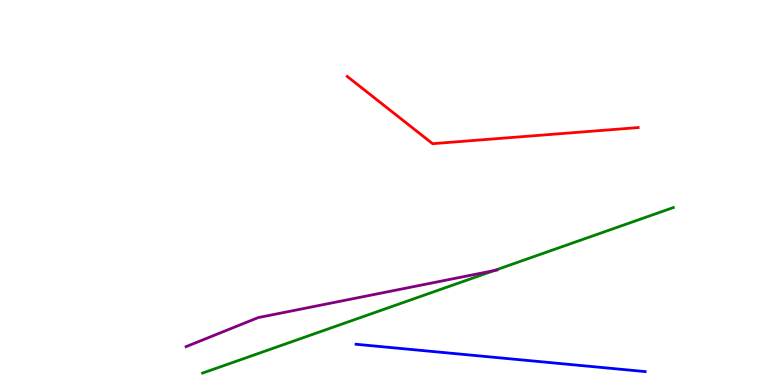[{'lines': ['blue', 'red'], 'intersections': []}, {'lines': ['green', 'red'], 'intersections': []}, {'lines': ['purple', 'red'], 'intersections': []}, {'lines': ['blue', 'green'], 'intersections': []}, {'lines': ['blue', 'purple'], 'intersections': []}, {'lines': ['green', 'purple'], 'intersections': [{'x': 6.38, 'y': 2.97}]}]